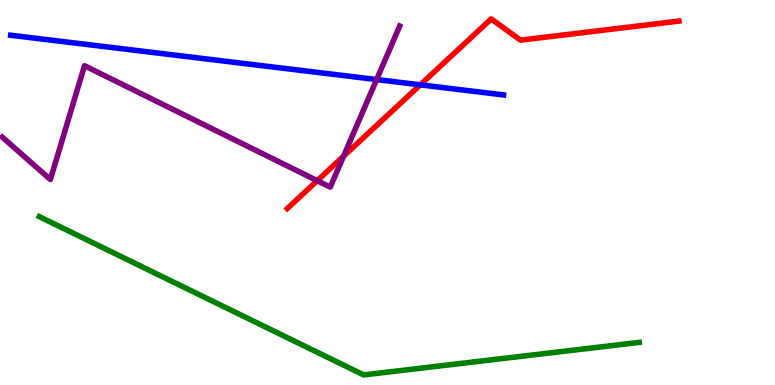[{'lines': ['blue', 'red'], 'intersections': [{'x': 5.42, 'y': 7.8}]}, {'lines': ['green', 'red'], 'intersections': []}, {'lines': ['purple', 'red'], 'intersections': [{'x': 4.09, 'y': 5.31}, {'x': 4.43, 'y': 5.94}]}, {'lines': ['blue', 'green'], 'intersections': []}, {'lines': ['blue', 'purple'], 'intersections': [{'x': 4.86, 'y': 7.93}]}, {'lines': ['green', 'purple'], 'intersections': []}]